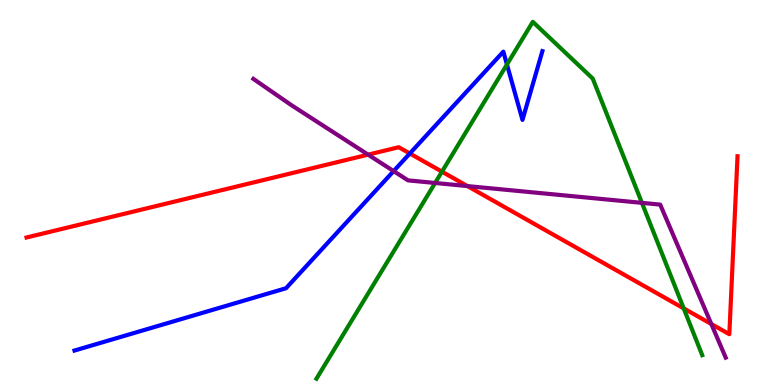[{'lines': ['blue', 'red'], 'intersections': [{'x': 5.29, 'y': 6.01}]}, {'lines': ['green', 'red'], 'intersections': [{'x': 5.7, 'y': 5.54}, {'x': 8.82, 'y': 1.99}]}, {'lines': ['purple', 'red'], 'intersections': [{'x': 4.75, 'y': 5.98}, {'x': 6.03, 'y': 5.17}, {'x': 9.18, 'y': 1.58}]}, {'lines': ['blue', 'green'], 'intersections': [{'x': 6.54, 'y': 8.32}]}, {'lines': ['blue', 'purple'], 'intersections': [{'x': 5.08, 'y': 5.56}]}, {'lines': ['green', 'purple'], 'intersections': [{'x': 5.61, 'y': 5.25}, {'x': 8.28, 'y': 4.73}]}]